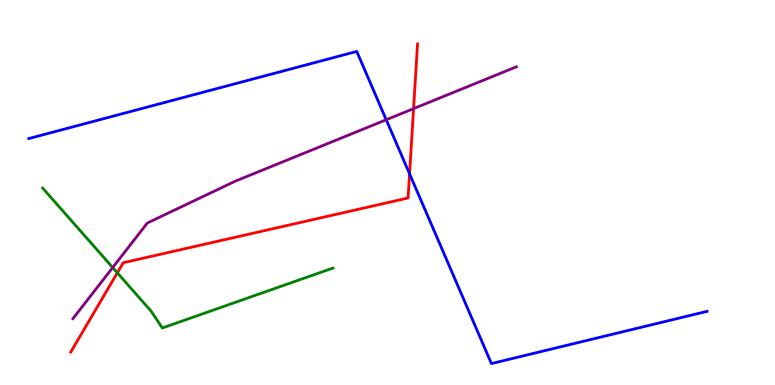[{'lines': ['blue', 'red'], 'intersections': [{'x': 5.28, 'y': 5.48}]}, {'lines': ['green', 'red'], 'intersections': [{'x': 1.51, 'y': 2.91}]}, {'lines': ['purple', 'red'], 'intersections': [{'x': 5.34, 'y': 7.18}]}, {'lines': ['blue', 'green'], 'intersections': []}, {'lines': ['blue', 'purple'], 'intersections': [{'x': 4.98, 'y': 6.89}]}, {'lines': ['green', 'purple'], 'intersections': [{'x': 1.45, 'y': 3.05}]}]